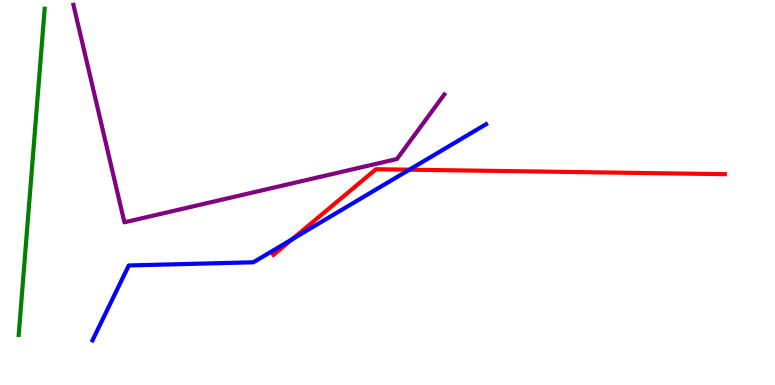[{'lines': ['blue', 'red'], 'intersections': [{'x': 3.77, 'y': 3.79}, {'x': 5.28, 'y': 5.59}]}, {'lines': ['green', 'red'], 'intersections': []}, {'lines': ['purple', 'red'], 'intersections': []}, {'lines': ['blue', 'green'], 'intersections': []}, {'lines': ['blue', 'purple'], 'intersections': []}, {'lines': ['green', 'purple'], 'intersections': []}]